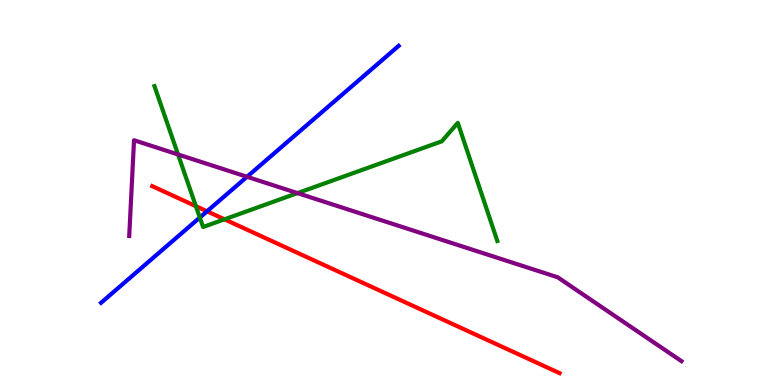[{'lines': ['blue', 'red'], 'intersections': [{'x': 2.67, 'y': 4.51}]}, {'lines': ['green', 'red'], 'intersections': [{'x': 2.53, 'y': 4.64}, {'x': 2.9, 'y': 4.3}]}, {'lines': ['purple', 'red'], 'intersections': []}, {'lines': ['blue', 'green'], 'intersections': [{'x': 2.58, 'y': 4.35}]}, {'lines': ['blue', 'purple'], 'intersections': [{'x': 3.19, 'y': 5.41}]}, {'lines': ['green', 'purple'], 'intersections': [{'x': 2.3, 'y': 5.99}, {'x': 3.84, 'y': 4.98}]}]